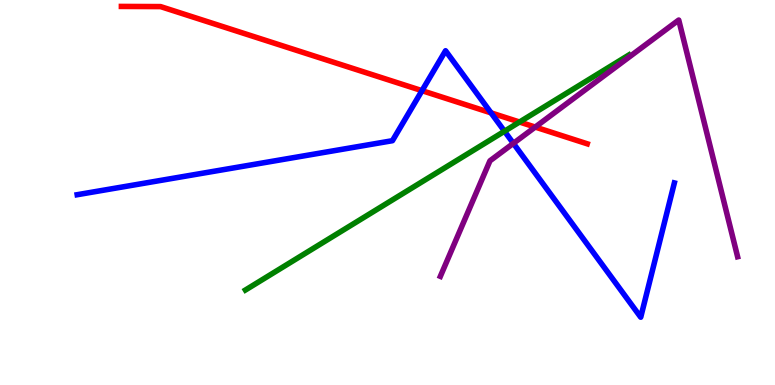[{'lines': ['blue', 'red'], 'intersections': [{'x': 5.44, 'y': 7.65}, {'x': 6.34, 'y': 7.07}]}, {'lines': ['green', 'red'], 'intersections': [{'x': 6.7, 'y': 6.83}]}, {'lines': ['purple', 'red'], 'intersections': [{'x': 6.91, 'y': 6.7}]}, {'lines': ['blue', 'green'], 'intersections': [{'x': 6.51, 'y': 6.59}]}, {'lines': ['blue', 'purple'], 'intersections': [{'x': 6.62, 'y': 6.28}]}, {'lines': ['green', 'purple'], 'intersections': []}]